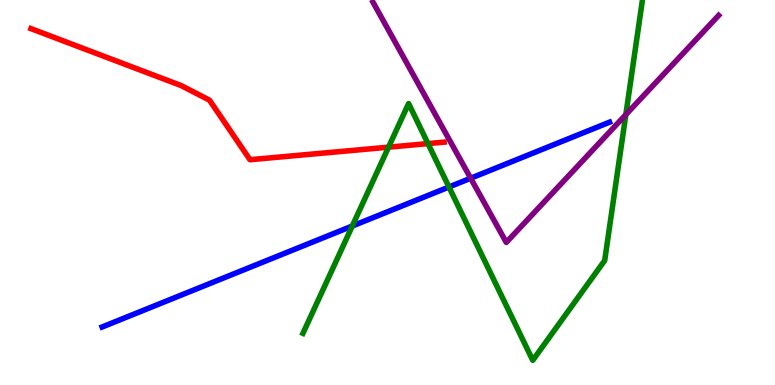[{'lines': ['blue', 'red'], 'intersections': []}, {'lines': ['green', 'red'], 'intersections': [{'x': 5.01, 'y': 6.18}, {'x': 5.52, 'y': 6.27}]}, {'lines': ['purple', 'red'], 'intersections': []}, {'lines': ['blue', 'green'], 'intersections': [{'x': 4.55, 'y': 4.13}, {'x': 5.79, 'y': 5.14}]}, {'lines': ['blue', 'purple'], 'intersections': [{'x': 6.07, 'y': 5.37}]}, {'lines': ['green', 'purple'], 'intersections': [{'x': 8.08, 'y': 7.02}]}]